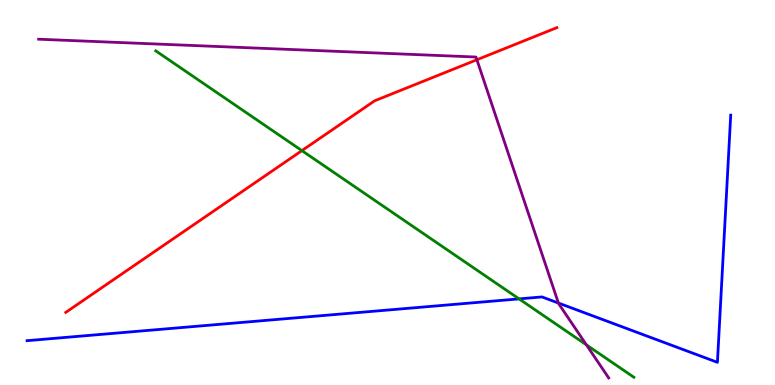[{'lines': ['blue', 'red'], 'intersections': []}, {'lines': ['green', 'red'], 'intersections': [{'x': 3.9, 'y': 6.09}]}, {'lines': ['purple', 'red'], 'intersections': [{'x': 6.15, 'y': 8.45}]}, {'lines': ['blue', 'green'], 'intersections': [{'x': 6.7, 'y': 2.24}]}, {'lines': ['blue', 'purple'], 'intersections': [{'x': 7.21, 'y': 2.13}]}, {'lines': ['green', 'purple'], 'intersections': [{'x': 7.57, 'y': 1.04}]}]